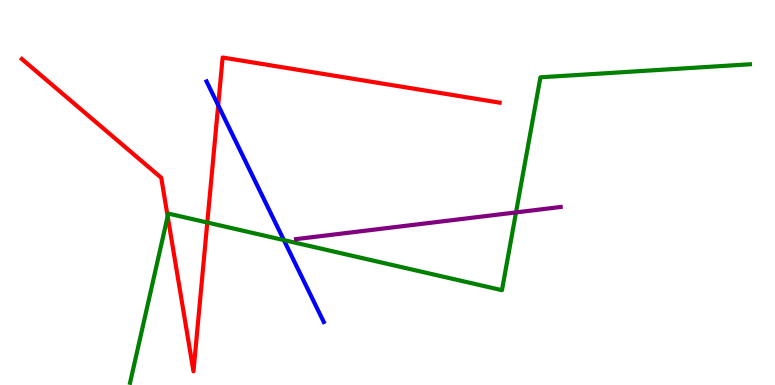[{'lines': ['blue', 'red'], 'intersections': [{'x': 2.82, 'y': 7.26}]}, {'lines': ['green', 'red'], 'intersections': [{'x': 2.16, 'y': 4.38}, {'x': 2.67, 'y': 4.22}]}, {'lines': ['purple', 'red'], 'intersections': []}, {'lines': ['blue', 'green'], 'intersections': [{'x': 3.66, 'y': 3.76}]}, {'lines': ['blue', 'purple'], 'intersections': []}, {'lines': ['green', 'purple'], 'intersections': [{'x': 6.66, 'y': 4.48}]}]